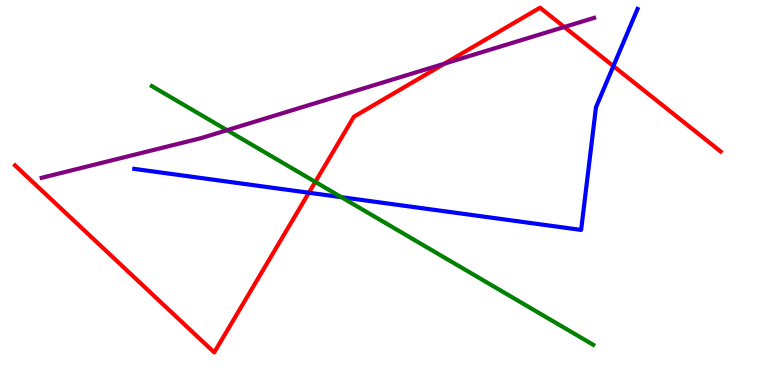[{'lines': ['blue', 'red'], 'intersections': [{'x': 3.99, 'y': 4.99}, {'x': 7.91, 'y': 8.28}]}, {'lines': ['green', 'red'], 'intersections': [{'x': 4.07, 'y': 5.28}]}, {'lines': ['purple', 'red'], 'intersections': [{'x': 5.74, 'y': 8.35}, {'x': 7.28, 'y': 9.3}]}, {'lines': ['blue', 'green'], 'intersections': [{'x': 4.4, 'y': 4.88}]}, {'lines': ['blue', 'purple'], 'intersections': []}, {'lines': ['green', 'purple'], 'intersections': [{'x': 2.93, 'y': 6.62}]}]